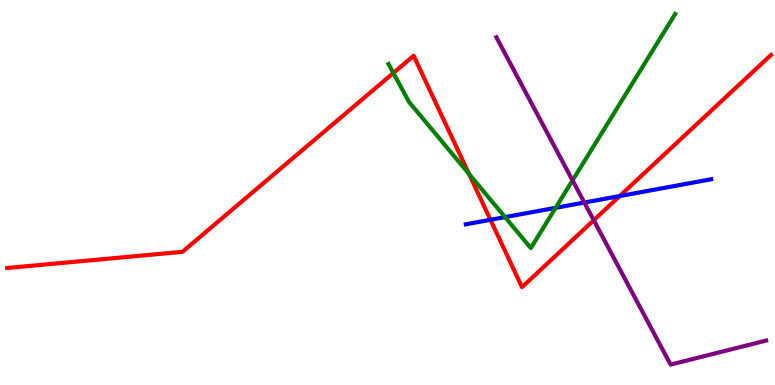[{'lines': ['blue', 'red'], 'intersections': [{'x': 6.33, 'y': 4.29}, {'x': 8.0, 'y': 4.91}]}, {'lines': ['green', 'red'], 'intersections': [{'x': 5.08, 'y': 8.1}, {'x': 6.05, 'y': 5.48}]}, {'lines': ['purple', 'red'], 'intersections': [{'x': 7.66, 'y': 4.28}]}, {'lines': ['blue', 'green'], 'intersections': [{'x': 6.52, 'y': 4.36}, {'x': 7.17, 'y': 4.6}]}, {'lines': ['blue', 'purple'], 'intersections': [{'x': 7.54, 'y': 4.74}]}, {'lines': ['green', 'purple'], 'intersections': [{'x': 7.39, 'y': 5.31}]}]